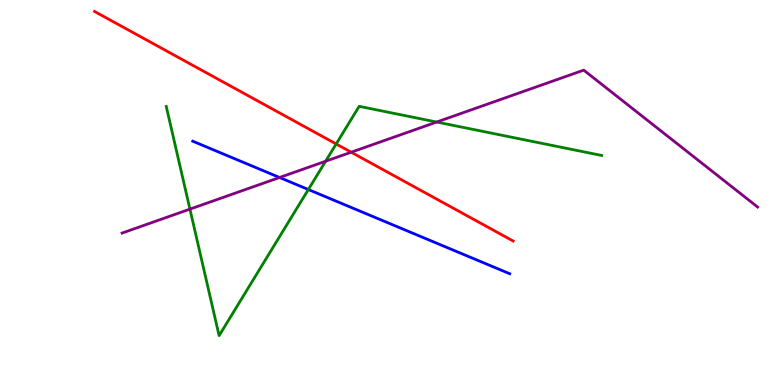[{'lines': ['blue', 'red'], 'intersections': []}, {'lines': ['green', 'red'], 'intersections': [{'x': 4.34, 'y': 6.26}]}, {'lines': ['purple', 'red'], 'intersections': [{'x': 4.53, 'y': 6.05}]}, {'lines': ['blue', 'green'], 'intersections': [{'x': 3.98, 'y': 5.08}]}, {'lines': ['blue', 'purple'], 'intersections': [{'x': 3.61, 'y': 5.39}]}, {'lines': ['green', 'purple'], 'intersections': [{'x': 2.45, 'y': 4.57}, {'x': 4.2, 'y': 5.81}, {'x': 5.64, 'y': 6.83}]}]